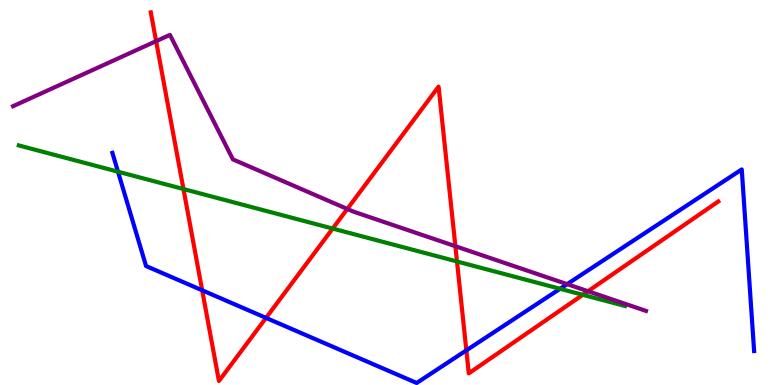[{'lines': ['blue', 'red'], 'intersections': [{'x': 2.61, 'y': 2.46}, {'x': 3.43, 'y': 1.74}, {'x': 6.02, 'y': 0.9}]}, {'lines': ['green', 'red'], 'intersections': [{'x': 2.37, 'y': 5.09}, {'x': 4.29, 'y': 4.06}, {'x': 5.9, 'y': 3.21}, {'x': 7.52, 'y': 2.34}]}, {'lines': ['purple', 'red'], 'intersections': [{'x': 2.01, 'y': 8.93}, {'x': 4.48, 'y': 4.57}, {'x': 5.88, 'y': 3.6}, {'x': 7.59, 'y': 2.44}]}, {'lines': ['blue', 'green'], 'intersections': [{'x': 1.52, 'y': 5.54}, {'x': 7.23, 'y': 2.5}]}, {'lines': ['blue', 'purple'], 'intersections': [{'x': 7.32, 'y': 2.62}]}, {'lines': ['green', 'purple'], 'intersections': []}]